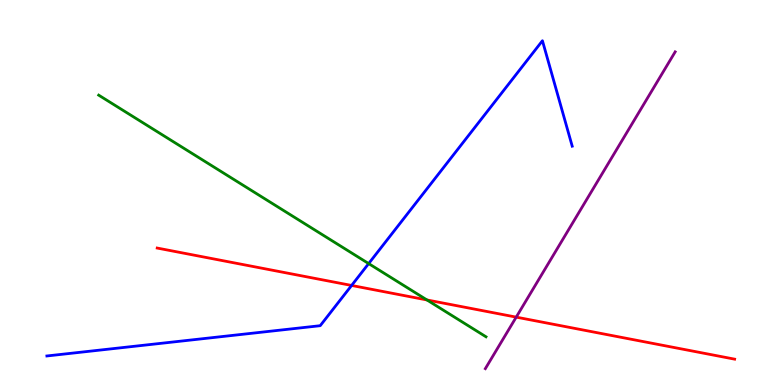[{'lines': ['blue', 'red'], 'intersections': [{'x': 4.54, 'y': 2.59}]}, {'lines': ['green', 'red'], 'intersections': [{'x': 5.51, 'y': 2.21}]}, {'lines': ['purple', 'red'], 'intersections': [{'x': 6.66, 'y': 1.76}]}, {'lines': ['blue', 'green'], 'intersections': [{'x': 4.76, 'y': 3.15}]}, {'lines': ['blue', 'purple'], 'intersections': []}, {'lines': ['green', 'purple'], 'intersections': []}]